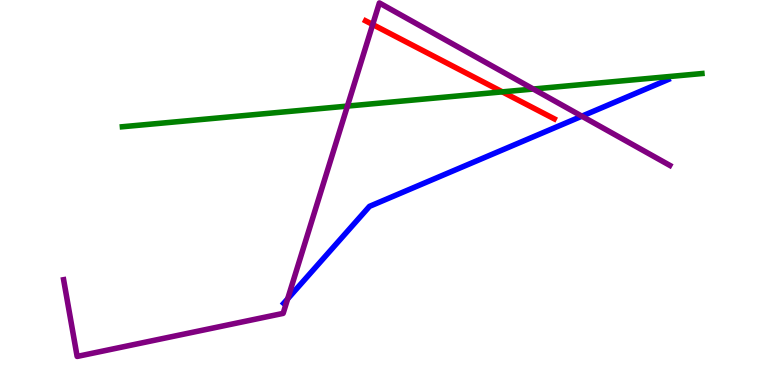[{'lines': ['blue', 'red'], 'intersections': []}, {'lines': ['green', 'red'], 'intersections': [{'x': 6.48, 'y': 7.61}]}, {'lines': ['purple', 'red'], 'intersections': [{'x': 4.81, 'y': 9.36}]}, {'lines': ['blue', 'green'], 'intersections': []}, {'lines': ['blue', 'purple'], 'intersections': [{'x': 3.71, 'y': 2.24}, {'x': 7.51, 'y': 6.98}]}, {'lines': ['green', 'purple'], 'intersections': [{'x': 4.48, 'y': 7.24}, {'x': 6.88, 'y': 7.69}]}]